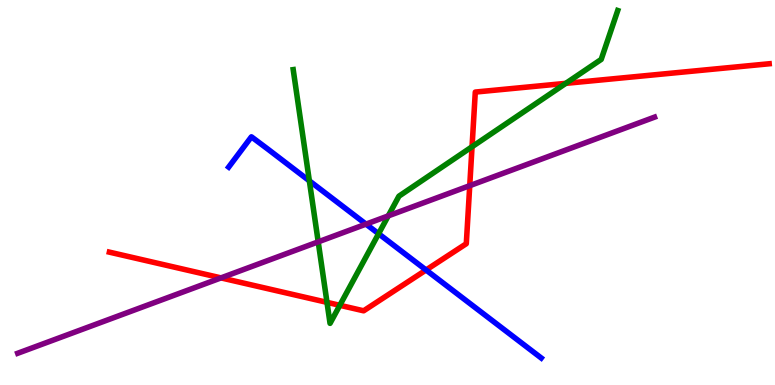[{'lines': ['blue', 'red'], 'intersections': [{'x': 5.5, 'y': 2.99}]}, {'lines': ['green', 'red'], 'intersections': [{'x': 4.22, 'y': 2.15}, {'x': 4.38, 'y': 2.07}, {'x': 6.09, 'y': 6.19}, {'x': 7.3, 'y': 7.83}]}, {'lines': ['purple', 'red'], 'intersections': [{'x': 2.85, 'y': 2.78}, {'x': 6.06, 'y': 5.18}]}, {'lines': ['blue', 'green'], 'intersections': [{'x': 3.99, 'y': 5.3}, {'x': 4.89, 'y': 3.93}]}, {'lines': ['blue', 'purple'], 'intersections': [{'x': 4.72, 'y': 4.18}]}, {'lines': ['green', 'purple'], 'intersections': [{'x': 4.11, 'y': 3.72}, {'x': 5.01, 'y': 4.39}]}]